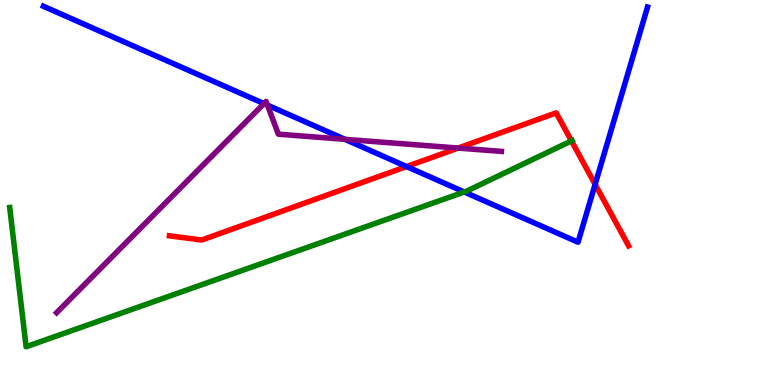[{'lines': ['blue', 'red'], 'intersections': [{'x': 5.25, 'y': 5.67}, {'x': 7.68, 'y': 5.21}]}, {'lines': ['green', 'red'], 'intersections': [{'x': 7.37, 'y': 6.34}]}, {'lines': ['purple', 'red'], 'intersections': [{'x': 5.91, 'y': 6.15}]}, {'lines': ['blue', 'green'], 'intersections': [{'x': 5.99, 'y': 5.01}]}, {'lines': ['blue', 'purple'], 'intersections': [{'x': 3.41, 'y': 7.31}, {'x': 3.45, 'y': 7.27}, {'x': 4.45, 'y': 6.38}]}, {'lines': ['green', 'purple'], 'intersections': []}]